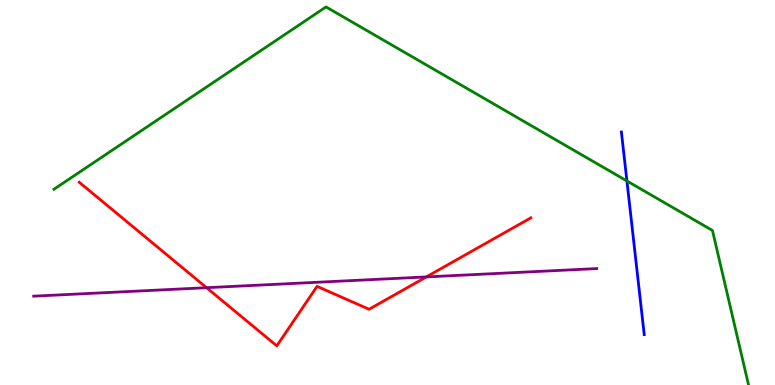[{'lines': ['blue', 'red'], 'intersections': []}, {'lines': ['green', 'red'], 'intersections': []}, {'lines': ['purple', 'red'], 'intersections': [{'x': 2.67, 'y': 2.53}, {'x': 5.5, 'y': 2.81}]}, {'lines': ['blue', 'green'], 'intersections': [{'x': 8.09, 'y': 5.3}]}, {'lines': ['blue', 'purple'], 'intersections': []}, {'lines': ['green', 'purple'], 'intersections': []}]